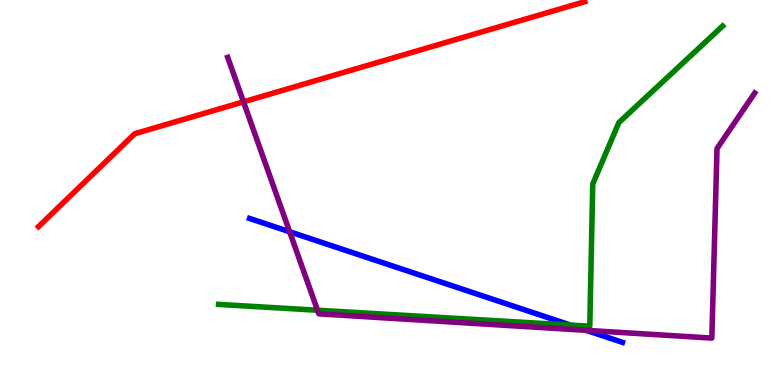[{'lines': ['blue', 'red'], 'intersections': []}, {'lines': ['green', 'red'], 'intersections': []}, {'lines': ['purple', 'red'], 'intersections': [{'x': 3.14, 'y': 7.36}]}, {'lines': ['blue', 'green'], 'intersections': [{'x': 7.36, 'y': 1.56}]}, {'lines': ['blue', 'purple'], 'intersections': [{'x': 3.74, 'y': 3.98}, {'x': 7.56, 'y': 1.42}]}, {'lines': ['green', 'purple'], 'intersections': [{'x': 4.1, 'y': 1.94}]}]